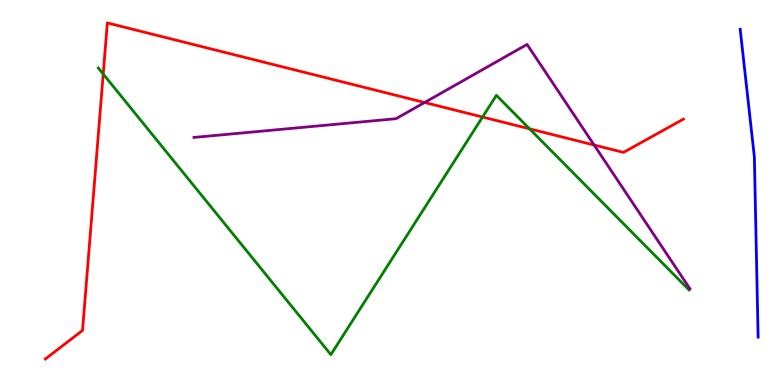[{'lines': ['blue', 'red'], 'intersections': []}, {'lines': ['green', 'red'], 'intersections': [{'x': 1.33, 'y': 8.08}, {'x': 6.23, 'y': 6.96}, {'x': 6.83, 'y': 6.65}]}, {'lines': ['purple', 'red'], 'intersections': [{'x': 5.48, 'y': 7.34}, {'x': 7.67, 'y': 6.23}]}, {'lines': ['blue', 'green'], 'intersections': []}, {'lines': ['blue', 'purple'], 'intersections': []}, {'lines': ['green', 'purple'], 'intersections': []}]